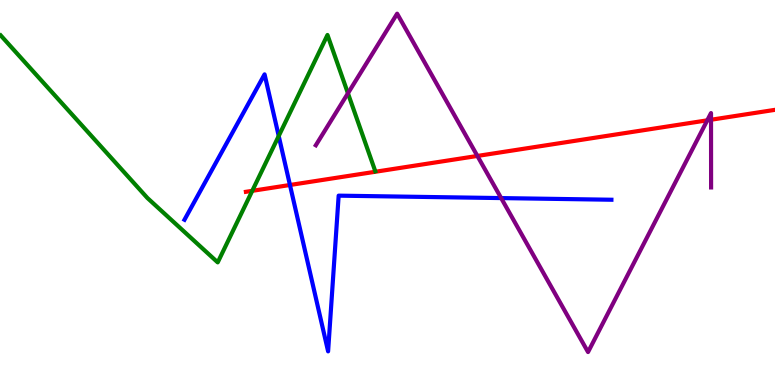[{'lines': ['blue', 'red'], 'intersections': [{'x': 3.74, 'y': 5.2}]}, {'lines': ['green', 'red'], 'intersections': [{'x': 3.25, 'y': 5.04}]}, {'lines': ['purple', 'red'], 'intersections': [{'x': 6.16, 'y': 5.95}, {'x': 9.13, 'y': 6.87}, {'x': 9.17, 'y': 6.89}]}, {'lines': ['blue', 'green'], 'intersections': [{'x': 3.6, 'y': 6.47}]}, {'lines': ['blue', 'purple'], 'intersections': [{'x': 6.47, 'y': 4.85}]}, {'lines': ['green', 'purple'], 'intersections': [{'x': 4.49, 'y': 7.58}]}]